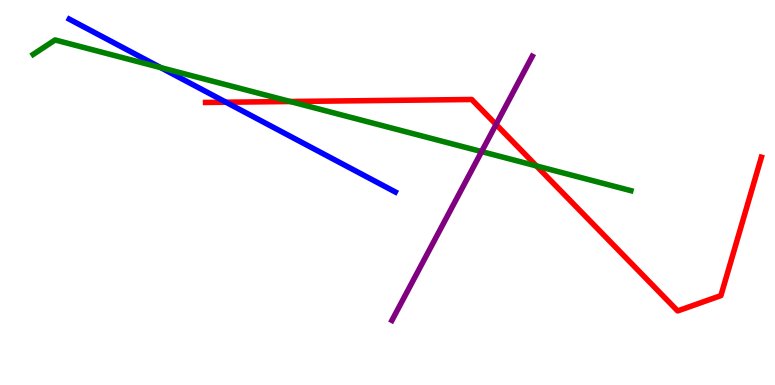[{'lines': ['blue', 'red'], 'intersections': [{'x': 2.92, 'y': 7.34}]}, {'lines': ['green', 'red'], 'intersections': [{'x': 3.74, 'y': 7.36}, {'x': 6.92, 'y': 5.69}]}, {'lines': ['purple', 'red'], 'intersections': [{'x': 6.4, 'y': 6.77}]}, {'lines': ['blue', 'green'], 'intersections': [{'x': 2.07, 'y': 8.24}]}, {'lines': ['blue', 'purple'], 'intersections': []}, {'lines': ['green', 'purple'], 'intersections': [{'x': 6.21, 'y': 6.06}]}]